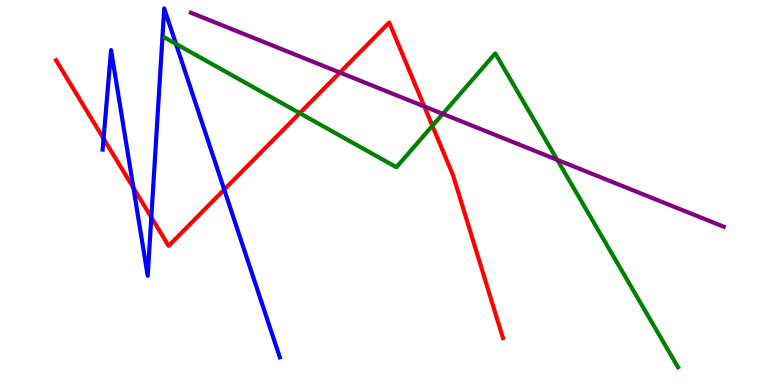[{'lines': ['blue', 'red'], 'intersections': [{'x': 1.34, 'y': 6.4}, {'x': 1.72, 'y': 5.12}, {'x': 1.95, 'y': 4.36}, {'x': 2.89, 'y': 5.08}]}, {'lines': ['green', 'red'], 'intersections': [{'x': 3.87, 'y': 7.06}, {'x': 5.58, 'y': 6.73}]}, {'lines': ['purple', 'red'], 'intersections': [{'x': 4.39, 'y': 8.12}, {'x': 5.47, 'y': 7.24}]}, {'lines': ['blue', 'green'], 'intersections': [{'x': 2.27, 'y': 8.86}]}, {'lines': ['blue', 'purple'], 'intersections': []}, {'lines': ['green', 'purple'], 'intersections': [{'x': 5.71, 'y': 7.04}, {'x': 7.19, 'y': 5.85}]}]